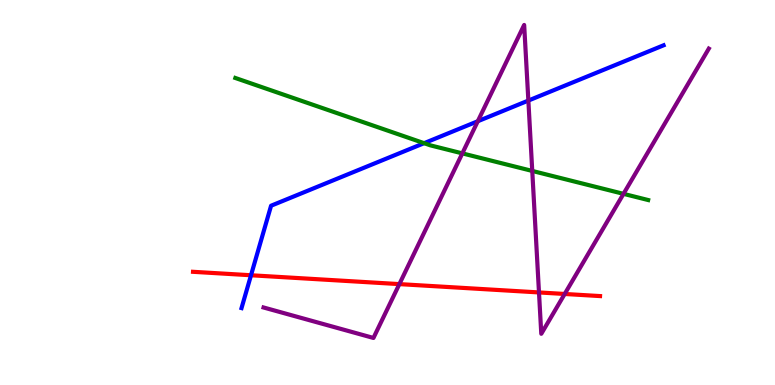[{'lines': ['blue', 'red'], 'intersections': [{'x': 3.24, 'y': 2.85}]}, {'lines': ['green', 'red'], 'intersections': []}, {'lines': ['purple', 'red'], 'intersections': [{'x': 5.15, 'y': 2.62}, {'x': 6.95, 'y': 2.4}, {'x': 7.29, 'y': 2.36}]}, {'lines': ['blue', 'green'], 'intersections': [{'x': 5.47, 'y': 6.28}]}, {'lines': ['blue', 'purple'], 'intersections': [{'x': 6.17, 'y': 6.85}, {'x': 6.82, 'y': 7.39}]}, {'lines': ['green', 'purple'], 'intersections': [{'x': 5.97, 'y': 6.02}, {'x': 6.87, 'y': 5.56}, {'x': 8.05, 'y': 4.97}]}]